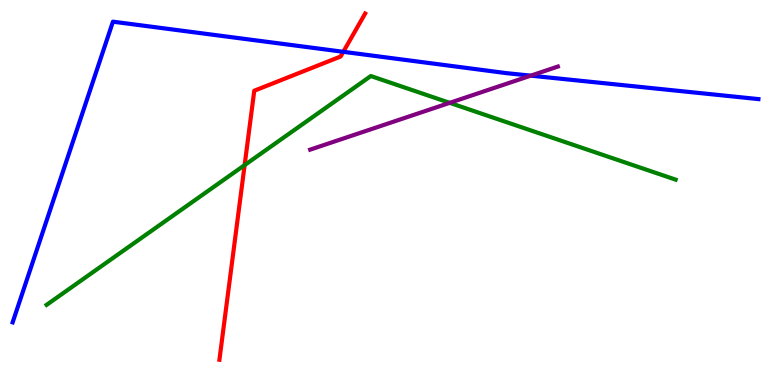[{'lines': ['blue', 'red'], 'intersections': [{'x': 4.43, 'y': 8.65}]}, {'lines': ['green', 'red'], 'intersections': [{'x': 3.16, 'y': 5.71}]}, {'lines': ['purple', 'red'], 'intersections': []}, {'lines': ['blue', 'green'], 'intersections': []}, {'lines': ['blue', 'purple'], 'intersections': [{'x': 6.85, 'y': 8.04}]}, {'lines': ['green', 'purple'], 'intersections': [{'x': 5.8, 'y': 7.33}]}]